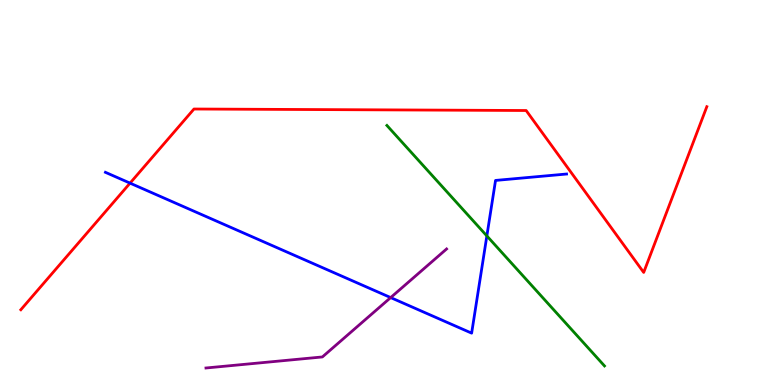[{'lines': ['blue', 'red'], 'intersections': [{'x': 1.68, 'y': 5.24}]}, {'lines': ['green', 'red'], 'intersections': []}, {'lines': ['purple', 'red'], 'intersections': []}, {'lines': ['blue', 'green'], 'intersections': [{'x': 6.28, 'y': 3.87}]}, {'lines': ['blue', 'purple'], 'intersections': [{'x': 5.04, 'y': 2.27}]}, {'lines': ['green', 'purple'], 'intersections': []}]